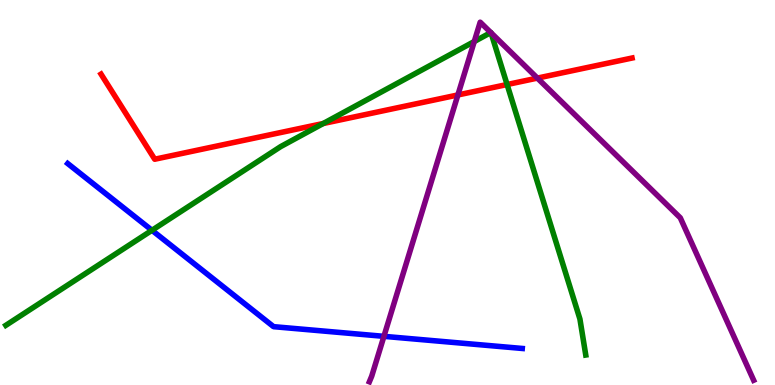[{'lines': ['blue', 'red'], 'intersections': []}, {'lines': ['green', 'red'], 'intersections': [{'x': 4.17, 'y': 6.79}, {'x': 6.54, 'y': 7.8}]}, {'lines': ['purple', 'red'], 'intersections': [{'x': 5.91, 'y': 7.53}, {'x': 6.93, 'y': 7.97}]}, {'lines': ['blue', 'green'], 'intersections': [{'x': 1.96, 'y': 4.02}]}, {'lines': ['blue', 'purple'], 'intersections': [{'x': 4.95, 'y': 1.26}]}, {'lines': ['green', 'purple'], 'intersections': [{'x': 6.12, 'y': 8.92}, {'x': 6.33, 'y': 9.15}, {'x': 6.34, 'y': 9.15}]}]